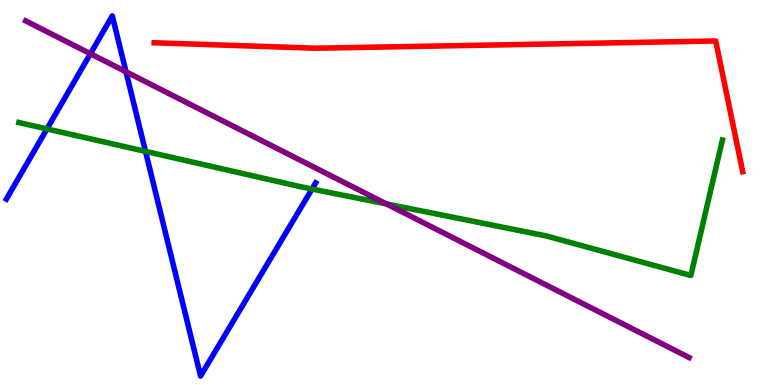[{'lines': ['blue', 'red'], 'intersections': []}, {'lines': ['green', 'red'], 'intersections': []}, {'lines': ['purple', 'red'], 'intersections': []}, {'lines': ['blue', 'green'], 'intersections': [{'x': 0.606, 'y': 6.65}, {'x': 1.88, 'y': 6.07}, {'x': 4.03, 'y': 5.09}]}, {'lines': ['blue', 'purple'], 'intersections': [{'x': 1.17, 'y': 8.6}, {'x': 1.63, 'y': 8.14}]}, {'lines': ['green', 'purple'], 'intersections': [{'x': 4.99, 'y': 4.7}]}]